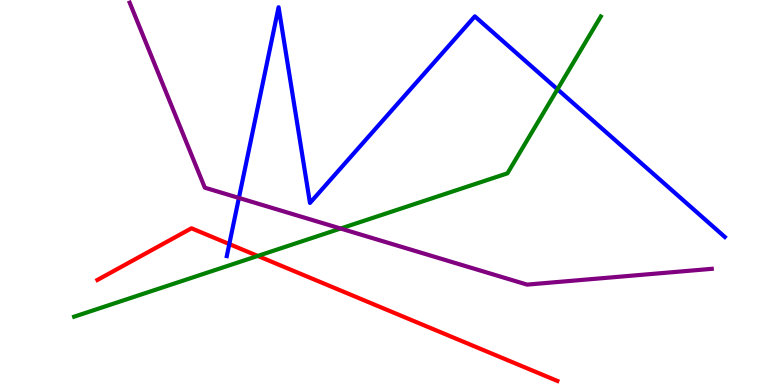[{'lines': ['blue', 'red'], 'intersections': [{'x': 2.96, 'y': 3.66}]}, {'lines': ['green', 'red'], 'intersections': [{'x': 3.33, 'y': 3.35}]}, {'lines': ['purple', 'red'], 'intersections': []}, {'lines': ['blue', 'green'], 'intersections': [{'x': 7.19, 'y': 7.68}]}, {'lines': ['blue', 'purple'], 'intersections': [{'x': 3.08, 'y': 4.86}]}, {'lines': ['green', 'purple'], 'intersections': [{'x': 4.39, 'y': 4.06}]}]